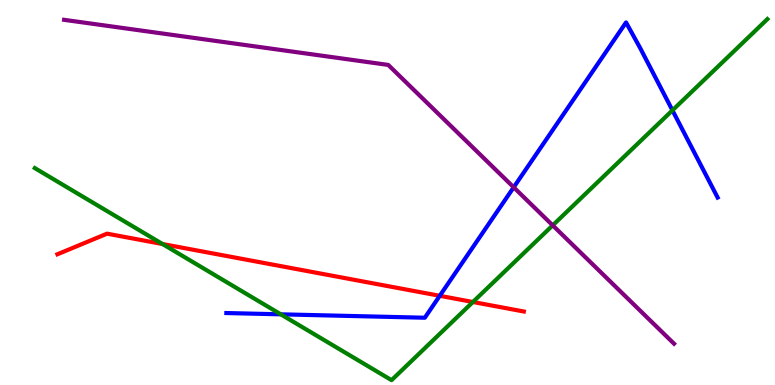[{'lines': ['blue', 'red'], 'intersections': [{'x': 5.67, 'y': 2.32}]}, {'lines': ['green', 'red'], 'intersections': [{'x': 2.1, 'y': 3.66}, {'x': 6.1, 'y': 2.16}]}, {'lines': ['purple', 'red'], 'intersections': []}, {'lines': ['blue', 'green'], 'intersections': [{'x': 3.62, 'y': 1.84}, {'x': 8.68, 'y': 7.13}]}, {'lines': ['blue', 'purple'], 'intersections': [{'x': 6.63, 'y': 5.14}]}, {'lines': ['green', 'purple'], 'intersections': [{'x': 7.13, 'y': 4.15}]}]